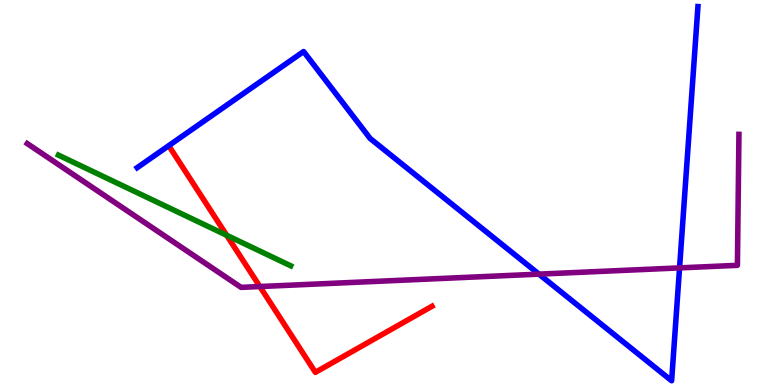[{'lines': ['blue', 'red'], 'intersections': []}, {'lines': ['green', 'red'], 'intersections': [{'x': 2.93, 'y': 3.89}]}, {'lines': ['purple', 'red'], 'intersections': [{'x': 3.35, 'y': 2.56}]}, {'lines': ['blue', 'green'], 'intersections': []}, {'lines': ['blue', 'purple'], 'intersections': [{'x': 6.95, 'y': 2.88}, {'x': 8.77, 'y': 3.04}]}, {'lines': ['green', 'purple'], 'intersections': []}]